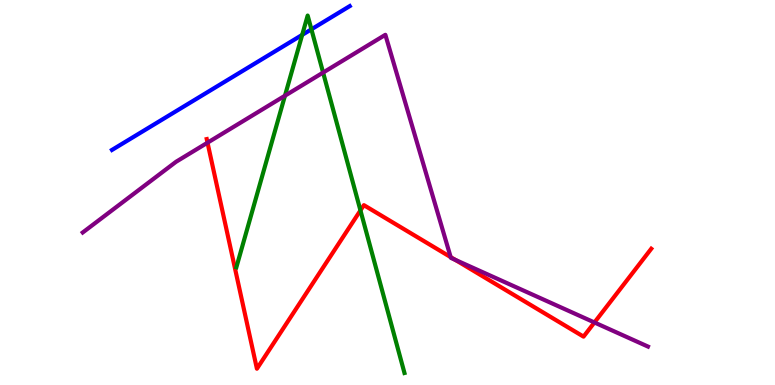[{'lines': ['blue', 'red'], 'intersections': []}, {'lines': ['green', 'red'], 'intersections': [{'x': 4.65, 'y': 4.53}]}, {'lines': ['purple', 'red'], 'intersections': [{'x': 2.68, 'y': 6.29}, {'x': 5.82, 'y': 3.32}, {'x': 5.87, 'y': 3.25}, {'x': 7.67, 'y': 1.62}]}, {'lines': ['blue', 'green'], 'intersections': [{'x': 3.9, 'y': 9.09}, {'x': 4.02, 'y': 9.24}]}, {'lines': ['blue', 'purple'], 'intersections': []}, {'lines': ['green', 'purple'], 'intersections': [{'x': 3.68, 'y': 7.51}, {'x': 4.17, 'y': 8.12}]}]